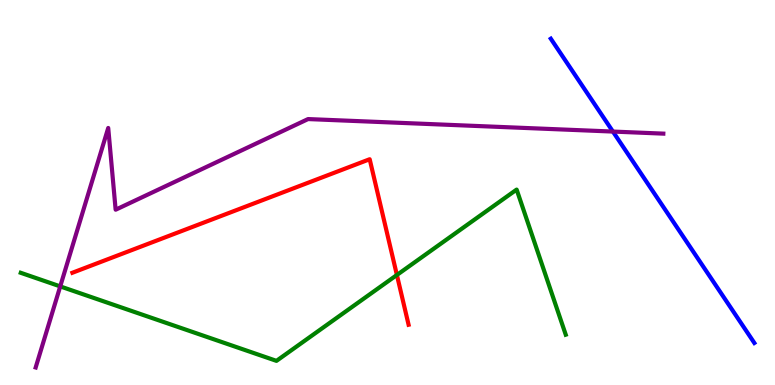[{'lines': ['blue', 'red'], 'intersections': []}, {'lines': ['green', 'red'], 'intersections': [{'x': 5.12, 'y': 2.86}]}, {'lines': ['purple', 'red'], 'intersections': []}, {'lines': ['blue', 'green'], 'intersections': []}, {'lines': ['blue', 'purple'], 'intersections': [{'x': 7.91, 'y': 6.58}]}, {'lines': ['green', 'purple'], 'intersections': [{'x': 0.777, 'y': 2.56}]}]